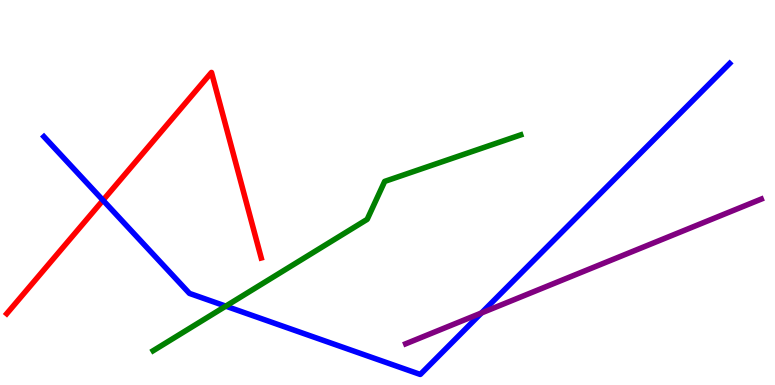[{'lines': ['blue', 'red'], 'intersections': [{'x': 1.33, 'y': 4.8}]}, {'lines': ['green', 'red'], 'intersections': []}, {'lines': ['purple', 'red'], 'intersections': []}, {'lines': ['blue', 'green'], 'intersections': [{'x': 2.91, 'y': 2.05}]}, {'lines': ['blue', 'purple'], 'intersections': [{'x': 6.21, 'y': 1.87}]}, {'lines': ['green', 'purple'], 'intersections': []}]